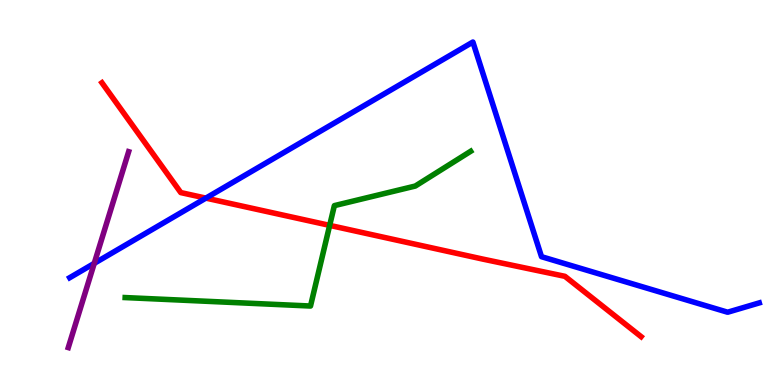[{'lines': ['blue', 'red'], 'intersections': [{'x': 2.66, 'y': 4.85}]}, {'lines': ['green', 'red'], 'intersections': [{'x': 4.25, 'y': 4.15}]}, {'lines': ['purple', 'red'], 'intersections': []}, {'lines': ['blue', 'green'], 'intersections': []}, {'lines': ['blue', 'purple'], 'intersections': [{'x': 1.22, 'y': 3.16}]}, {'lines': ['green', 'purple'], 'intersections': []}]